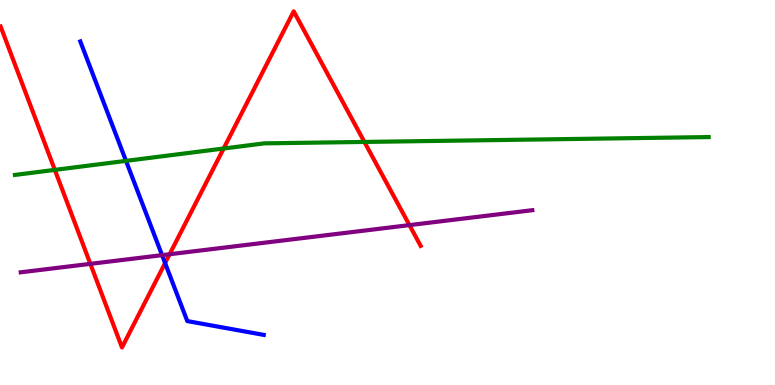[{'lines': ['blue', 'red'], 'intersections': [{'x': 2.13, 'y': 3.17}]}, {'lines': ['green', 'red'], 'intersections': [{'x': 0.707, 'y': 5.59}, {'x': 2.89, 'y': 6.14}, {'x': 4.7, 'y': 6.31}]}, {'lines': ['purple', 'red'], 'intersections': [{'x': 1.17, 'y': 3.15}, {'x': 2.19, 'y': 3.4}, {'x': 5.28, 'y': 4.15}]}, {'lines': ['blue', 'green'], 'intersections': [{'x': 1.63, 'y': 5.82}]}, {'lines': ['blue', 'purple'], 'intersections': [{'x': 2.09, 'y': 3.37}]}, {'lines': ['green', 'purple'], 'intersections': []}]